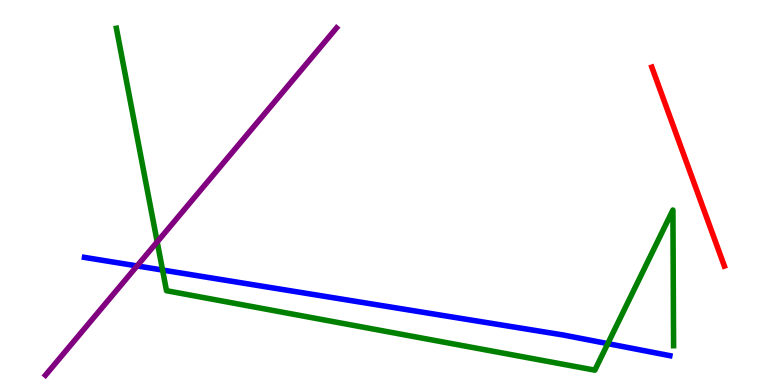[{'lines': ['blue', 'red'], 'intersections': []}, {'lines': ['green', 'red'], 'intersections': []}, {'lines': ['purple', 'red'], 'intersections': []}, {'lines': ['blue', 'green'], 'intersections': [{'x': 2.1, 'y': 2.99}, {'x': 7.84, 'y': 1.07}]}, {'lines': ['blue', 'purple'], 'intersections': [{'x': 1.77, 'y': 3.09}]}, {'lines': ['green', 'purple'], 'intersections': [{'x': 2.03, 'y': 3.72}]}]